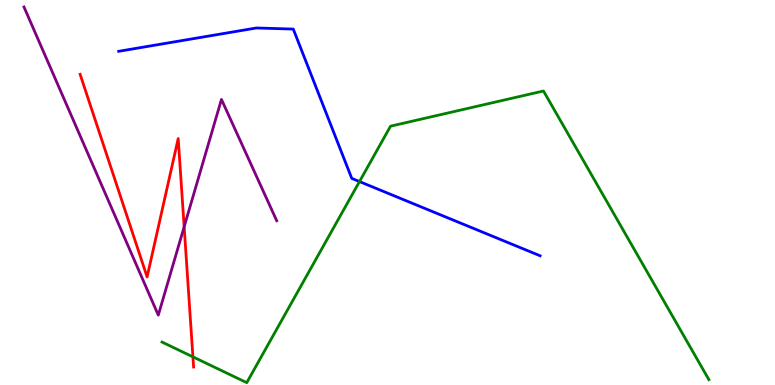[{'lines': ['blue', 'red'], 'intersections': []}, {'lines': ['green', 'red'], 'intersections': [{'x': 2.49, 'y': 0.731}]}, {'lines': ['purple', 'red'], 'intersections': [{'x': 2.38, 'y': 4.11}]}, {'lines': ['blue', 'green'], 'intersections': [{'x': 4.64, 'y': 5.28}]}, {'lines': ['blue', 'purple'], 'intersections': []}, {'lines': ['green', 'purple'], 'intersections': []}]